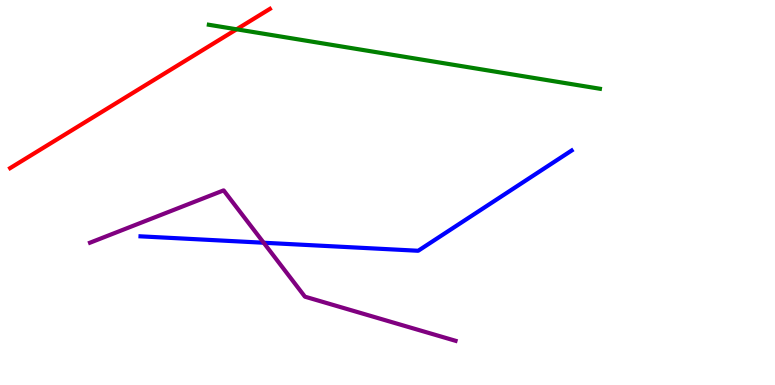[{'lines': ['blue', 'red'], 'intersections': []}, {'lines': ['green', 'red'], 'intersections': [{'x': 3.05, 'y': 9.24}]}, {'lines': ['purple', 'red'], 'intersections': []}, {'lines': ['blue', 'green'], 'intersections': []}, {'lines': ['blue', 'purple'], 'intersections': [{'x': 3.4, 'y': 3.7}]}, {'lines': ['green', 'purple'], 'intersections': []}]